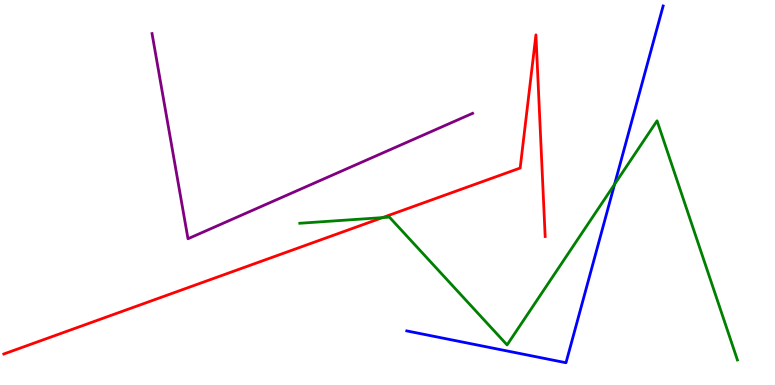[{'lines': ['blue', 'red'], 'intersections': []}, {'lines': ['green', 'red'], 'intersections': [{'x': 4.94, 'y': 4.35}]}, {'lines': ['purple', 'red'], 'intersections': []}, {'lines': ['blue', 'green'], 'intersections': [{'x': 7.93, 'y': 5.21}]}, {'lines': ['blue', 'purple'], 'intersections': []}, {'lines': ['green', 'purple'], 'intersections': []}]